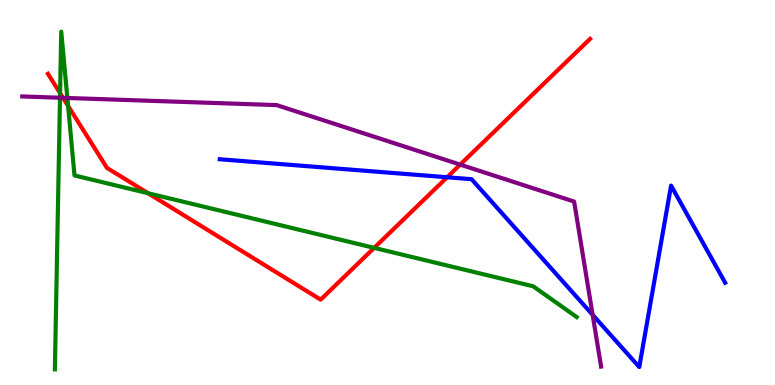[{'lines': ['blue', 'red'], 'intersections': [{'x': 5.77, 'y': 5.4}]}, {'lines': ['green', 'red'], 'intersections': [{'x': 0.775, 'y': 7.58}, {'x': 0.879, 'y': 7.25}, {'x': 1.91, 'y': 4.98}, {'x': 4.83, 'y': 3.56}]}, {'lines': ['purple', 'red'], 'intersections': [{'x': 0.813, 'y': 7.46}, {'x': 5.94, 'y': 5.72}]}, {'lines': ['blue', 'green'], 'intersections': []}, {'lines': ['blue', 'purple'], 'intersections': [{'x': 7.65, 'y': 1.82}]}, {'lines': ['green', 'purple'], 'intersections': [{'x': 0.774, 'y': 7.46}, {'x': 0.869, 'y': 7.45}]}]